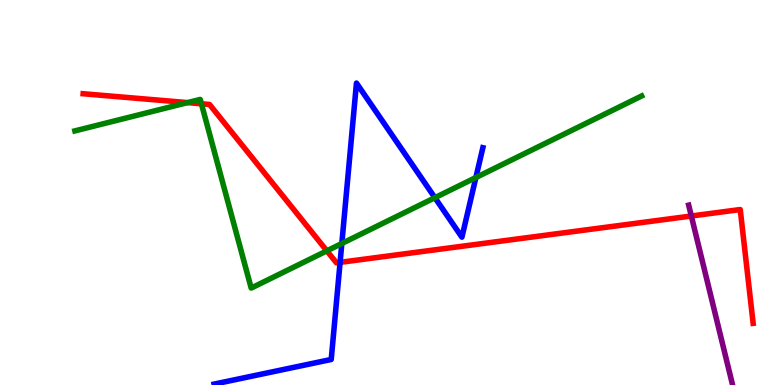[{'lines': ['blue', 'red'], 'intersections': [{'x': 4.39, 'y': 3.19}]}, {'lines': ['green', 'red'], 'intersections': [{'x': 2.42, 'y': 7.33}, {'x': 2.6, 'y': 7.3}, {'x': 4.22, 'y': 3.48}]}, {'lines': ['purple', 'red'], 'intersections': [{'x': 8.92, 'y': 4.39}]}, {'lines': ['blue', 'green'], 'intersections': [{'x': 4.41, 'y': 3.68}, {'x': 5.61, 'y': 4.87}, {'x': 6.14, 'y': 5.39}]}, {'lines': ['blue', 'purple'], 'intersections': []}, {'lines': ['green', 'purple'], 'intersections': []}]